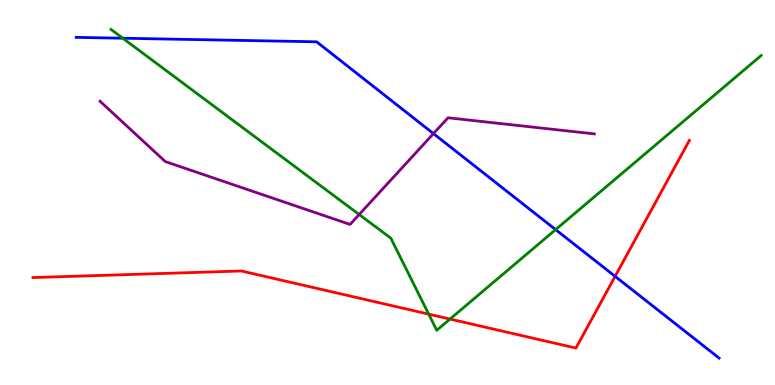[{'lines': ['blue', 'red'], 'intersections': [{'x': 7.94, 'y': 2.82}]}, {'lines': ['green', 'red'], 'intersections': [{'x': 5.53, 'y': 1.84}, {'x': 5.81, 'y': 1.71}]}, {'lines': ['purple', 'red'], 'intersections': []}, {'lines': ['blue', 'green'], 'intersections': [{'x': 1.58, 'y': 9.01}, {'x': 7.17, 'y': 4.04}]}, {'lines': ['blue', 'purple'], 'intersections': [{'x': 5.59, 'y': 6.53}]}, {'lines': ['green', 'purple'], 'intersections': [{'x': 4.63, 'y': 4.43}]}]